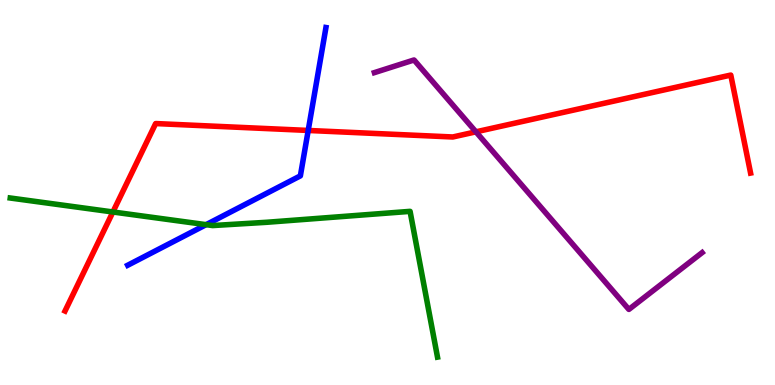[{'lines': ['blue', 'red'], 'intersections': [{'x': 3.98, 'y': 6.61}]}, {'lines': ['green', 'red'], 'intersections': [{'x': 1.46, 'y': 4.49}]}, {'lines': ['purple', 'red'], 'intersections': [{'x': 6.14, 'y': 6.58}]}, {'lines': ['blue', 'green'], 'intersections': [{'x': 2.66, 'y': 4.16}]}, {'lines': ['blue', 'purple'], 'intersections': []}, {'lines': ['green', 'purple'], 'intersections': []}]